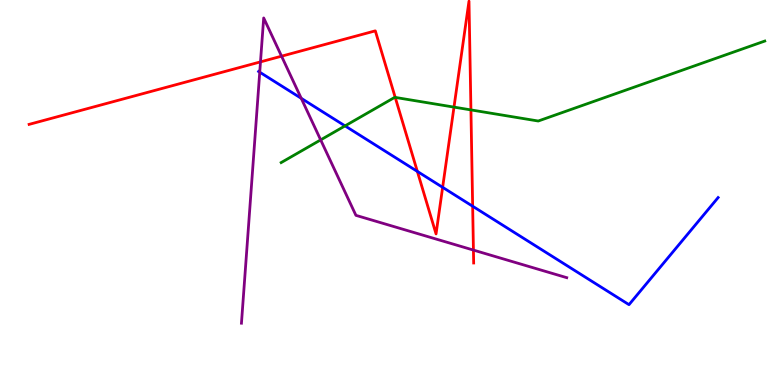[{'lines': ['blue', 'red'], 'intersections': [{'x': 5.39, 'y': 5.55}, {'x': 5.71, 'y': 5.13}, {'x': 6.1, 'y': 4.64}]}, {'lines': ['green', 'red'], 'intersections': [{'x': 5.1, 'y': 7.47}, {'x': 5.86, 'y': 7.22}, {'x': 6.08, 'y': 7.15}]}, {'lines': ['purple', 'red'], 'intersections': [{'x': 3.36, 'y': 8.39}, {'x': 3.63, 'y': 8.54}, {'x': 6.11, 'y': 3.5}]}, {'lines': ['blue', 'green'], 'intersections': [{'x': 4.45, 'y': 6.73}]}, {'lines': ['blue', 'purple'], 'intersections': [{'x': 3.35, 'y': 8.13}, {'x': 3.89, 'y': 7.45}]}, {'lines': ['green', 'purple'], 'intersections': [{'x': 4.14, 'y': 6.37}]}]